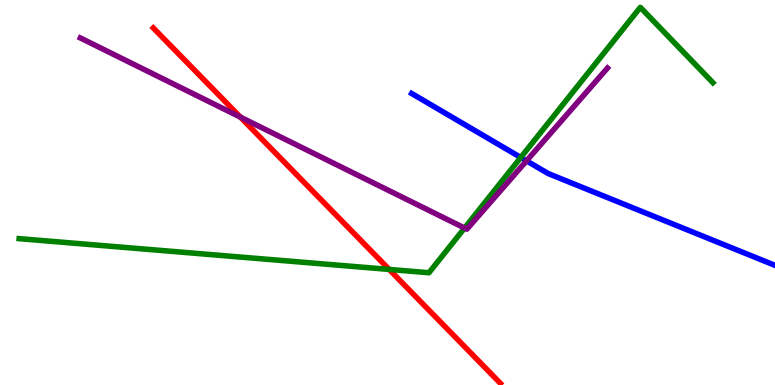[{'lines': ['blue', 'red'], 'intersections': []}, {'lines': ['green', 'red'], 'intersections': [{'x': 5.02, 'y': 3.0}]}, {'lines': ['purple', 'red'], 'intersections': [{'x': 3.1, 'y': 6.96}]}, {'lines': ['blue', 'green'], 'intersections': [{'x': 6.72, 'y': 5.91}]}, {'lines': ['blue', 'purple'], 'intersections': [{'x': 6.79, 'y': 5.82}]}, {'lines': ['green', 'purple'], 'intersections': [{'x': 5.99, 'y': 4.08}]}]